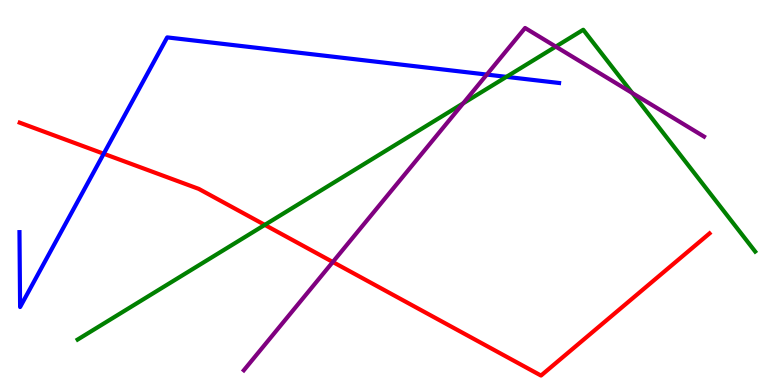[{'lines': ['blue', 'red'], 'intersections': [{'x': 1.34, 'y': 6.01}]}, {'lines': ['green', 'red'], 'intersections': [{'x': 3.42, 'y': 4.16}]}, {'lines': ['purple', 'red'], 'intersections': [{'x': 4.29, 'y': 3.19}]}, {'lines': ['blue', 'green'], 'intersections': [{'x': 6.53, 'y': 8.0}]}, {'lines': ['blue', 'purple'], 'intersections': [{'x': 6.28, 'y': 8.06}]}, {'lines': ['green', 'purple'], 'intersections': [{'x': 5.98, 'y': 7.32}, {'x': 7.17, 'y': 8.79}, {'x': 8.16, 'y': 7.58}]}]